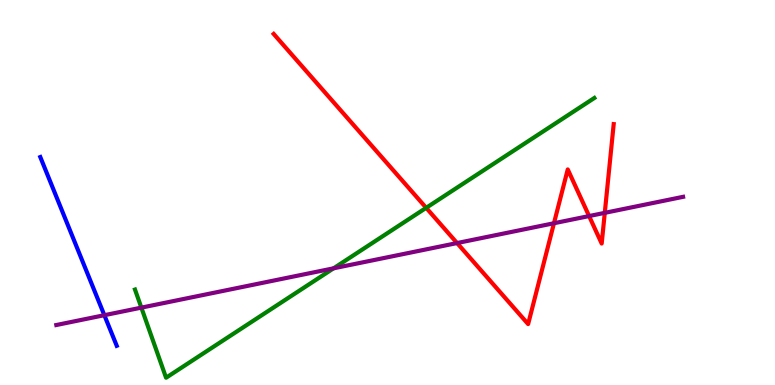[{'lines': ['blue', 'red'], 'intersections': []}, {'lines': ['green', 'red'], 'intersections': [{'x': 5.5, 'y': 4.6}]}, {'lines': ['purple', 'red'], 'intersections': [{'x': 5.9, 'y': 3.69}, {'x': 7.15, 'y': 4.2}, {'x': 7.6, 'y': 4.39}, {'x': 7.8, 'y': 4.47}]}, {'lines': ['blue', 'green'], 'intersections': []}, {'lines': ['blue', 'purple'], 'intersections': [{'x': 1.35, 'y': 1.81}]}, {'lines': ['green', 'purple'], 'intersections': [{'x': 1.82, 'y': 2.01}, {'x': 4.3, 'y': 3.03}]}]